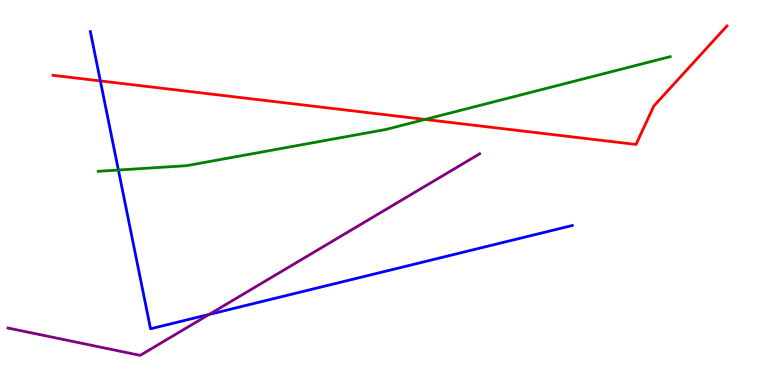[{'lines': ['blue', 'red'], 'intersections': [{'x': 1.29, 'y': 7.9}]}, {'lines': ['green', 'red'], 'intersections': [{'x': 5.48, 'y': 6.9}]}, {'lines': ['purple', 'red'], 'intersections': []}, {'lines': ['blue', 'green'], 'intersections': [{'x': 1.53, 'y': 5.58}]}, {'lines': ['blue', 'purple'], 'intersections': [{'x': 2.7, 'y': 1.83}]}, {'lines': ['green', 'purple'], 'intersections': []}]